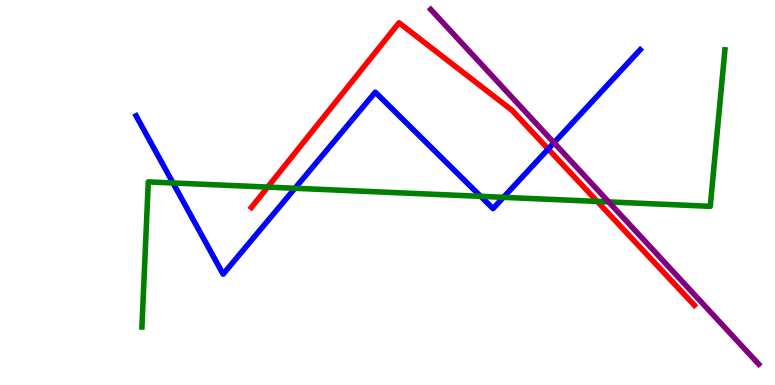[{'lines': ['blue', 'red'], 'intersections': [{'x': 7.07, 'y': 6.13}]}, {'lines': ['green', 'red'], 'intersections': [{'x': 3.45, 'y': 5.14}, {'x': 7.71, 'y': 4.77}]}, {'lines': ['purple', 'red'], 'intersections': []}, {'lines': ['blue', 'green'], 'intersections': [{'x': 2.23, 'y': 5.25}, {'x': 3.81, 'y': 5.11}, {'x': 6.2, 'y': 4.9}, {'x': 6.5, 'y': 4.87}]}, {'lines': ['blue', 'purple'], 'intersections': [{'x': 7.15, 'y': 6.29}]}, {'lines': ['green', 'purple'], 'intersections': [{'x': 7.85, 'y': 4.76}]}]